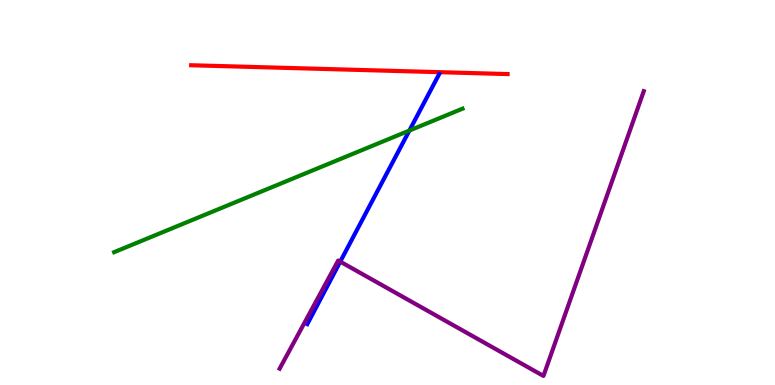[{'lines': ['blue', 'red'], 'intersections': []}, {'lines': ['green', 'red'], 'intersections': []}, {'lines': ['purple', 'red'], 'intersections': []}, {'lines': ['blue', 'green'], 'intersections': [{'x': 5.28, 'y': 6.61}]}, {'lines': ['blue', 'purple'], 'intersections': [{'x': 4.39, 'y': 3.2}]}, {'lines': ['green', 'purple'], 'intersections': []}]